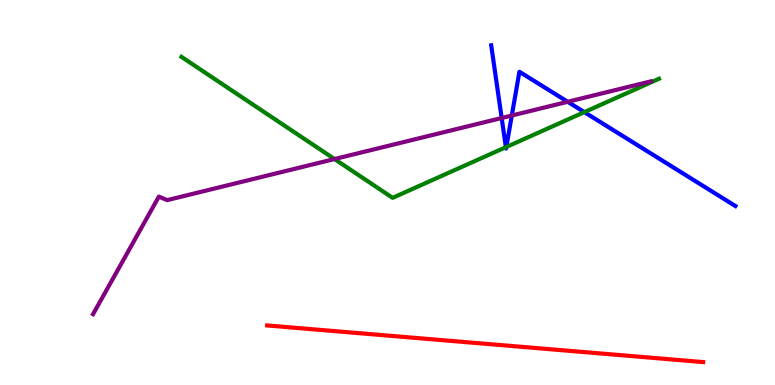[{'lines': ['blue', 'red'], 'intersections': []}, {'lines': ['green', 'red'], 'intersections': []}, {'lines': ['purple', 'red'], 'intersections': []}, {'lines': ['blue', 'green'], 'intersections': [{'x': 6.53, 'y': 6.18}, {'x': 6.53, 'y': 6.18}, {'x': 7.54, 'y': 7.09}]}, {'lines': ['blue', 'purple'], 'intersections': [{'x': 6.47, 'y': 6.93}, {'x': 6.6, 'y': 7.0}, {'x': 7.33, 'y': 7.36}]}, {'lines': ['green', 'purple'], 'intersections': [{'x': 4.32, 'y': 5.87}]}]